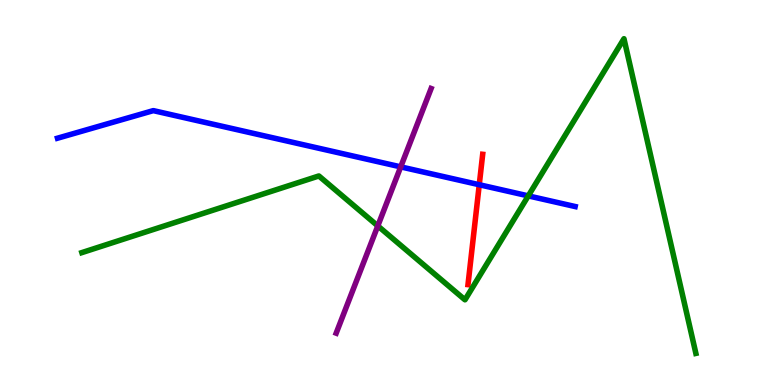[{'lines': ['blue', 'red'], 'intersections': [{'x': 6.18, 'y': 5.2}]}, {'lines': ['green', 'red'], 'intersections': []}, {'lines': ['purple', 'red'], 'intersections': []}, {'lines': ['blue', 'green'], 'intersections': [{'x': 6.82, 'y': 4.91}]}, {'lines': ['blue', 'purple'], 'intersections': [{'x': 5.17, 'y': 5.67}]}, {'lines': ['green', 'purple'], 'intersections': [{'x': 4.87, 'y': 4.13}]}]